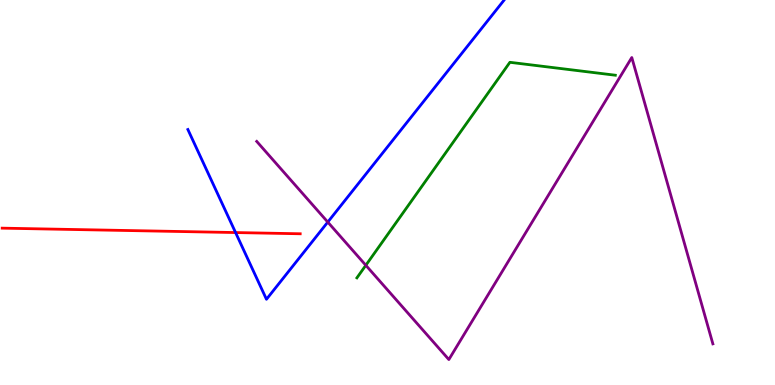[{'lines': ['blue', 'red'], 'intersections': [{'x': 3.04, 'y': 3.96}]}, {'lines': ['green', 'red'], 'intersections': []}, {'lines': ['purple', 'red'], 'intersections': []}, {'lines': ['blue', 'green'], 'intersections': []}, {'lines': ['blue', 'purple'], 'intersections': [{'x': 4.23, 'y': 4.23}]}, {'lines': ['green', 'purple'], 'intersections': [{'x': 4.72, 'y': 3.11}]}]